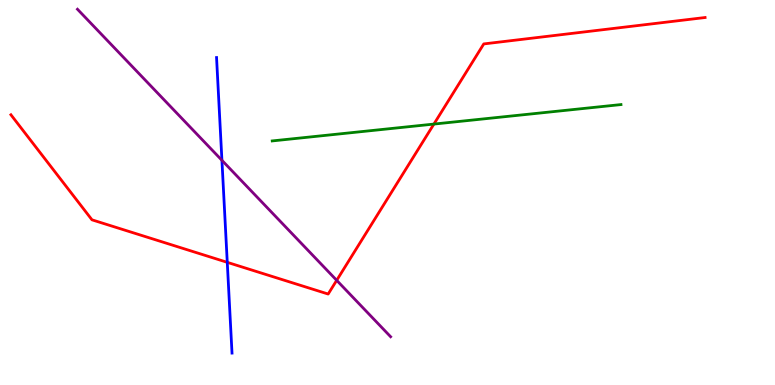[{'lines': ['blue', 'red'], 'intersections': [{'x': 2.93, 'y': 3.19}]}, {'lines': ['green', 'red'], 'intersections': [{'x': 5.6, 'y': 6.78}]}, {'lines': ['purple', 'red'], 'intersections': [{'x': 4.34, 'y': 2.72}]}, {'lines': ['blue', 'green'], 'intersections': []}, {'lines': ['blue', 'purple'], 'intersections': [{'x': 2.86, 'y': 5.84}]}, {'lines': ['green', 'purple'], 'intersections': []}]